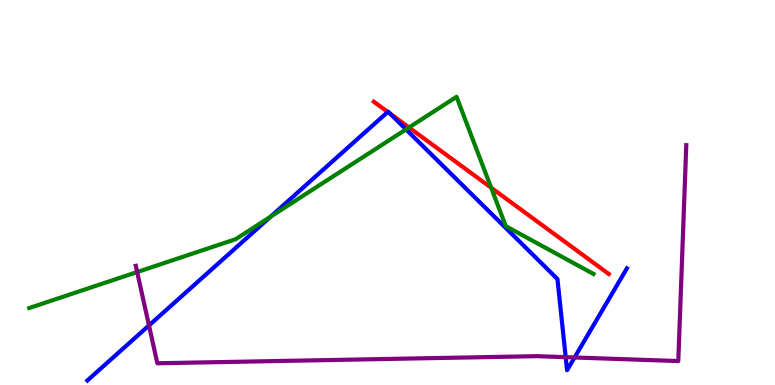[{'lines': ['blue', 'red'], 'intersections': [{'x': 5.0, 'y': 7.09}, {'x': 5.03, 'y': 7.05}]}, {'lines': ['green', 'red'], 'intersections': [{'x': 5.28, 'y': 6.69}, {'x': 6.34, 'y': 5.12}]}, {'lines': ['purple', 'red'], 'intersections': []}, {'lines': ['blue', 'green'], 'intersections': [{'x': 3.49, 'y': 4.37}, {'x': 5.24, 'y': 6.64}]}, {'lines': ['blue', 'purple'], 'intersections': [{'x': 1.92, 'y': 1.55}, {'x': 7.3, 'y': 0.723}, {'x': 7.41, 'y': 0.715}]}, {'lines': ['green', 'purple'], 'intersections': [{'x': 1.77, 'y': 2.93}]}]